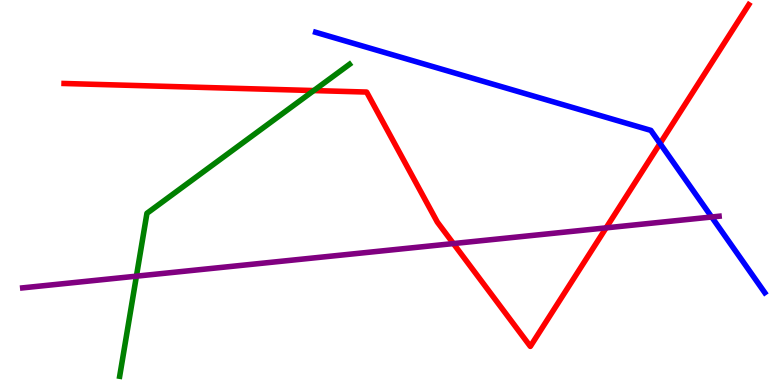[{'lines': ['blue', 'red'], 'intersections': [{'x': 8.52, 'y': 6.27}]}, {'lines': ['green', 'red'], 'intersections': [{'x': 4.05, 'y': 7.65}]}, {'lines': ['purple', 'red'], 'intersections': [{'x': 5.85, 'y': 3.67}, {'x': 7.82, 'y': 4.08}]}, {'lines': ['blue', 'green'], 'intersections': []}, {'lines': ['blue', 'purple'], 'intersections': [{'x': 9.18, 'y': 4.36}]}, {'lines': ['green', 'purple'], 'intersections': [{'x': 1.76, 'y': 2.83}]}]